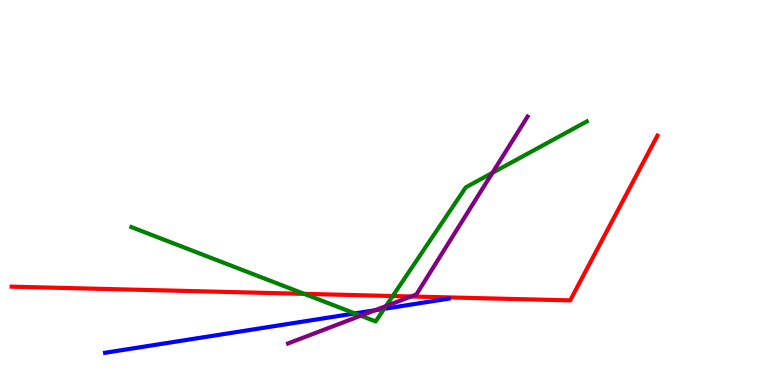[{'lines': ['blue', 'red'], 'intersections': []}, {'lines': ['green', 'red'], 'intersections': [{'x': 3.92, 'y': 2.37}, {'x': 5.07, 'y': 2.31}]}, {'lines': ['purple', 'red'], 'intersections': [{'x': 5.3, 'y': 2.3}]}, {'lines': ['blue', 'green'], 'intersections': [{'x': 4.58, 'y': 1.86}, {'x': 4.96, 'y': 1.98}]}, {'lines': ['blue', 'purple'], 'intersections': [{'x': 4.84, 'y': 1.94}]}, {'lines': ['green', 'purple'], 'intersections': [{'x': 4.65, 'y': 1.8}, {'x': 4.98, 'y': 2.05}, {'x': 6.35, 'y': 5.51}]}]